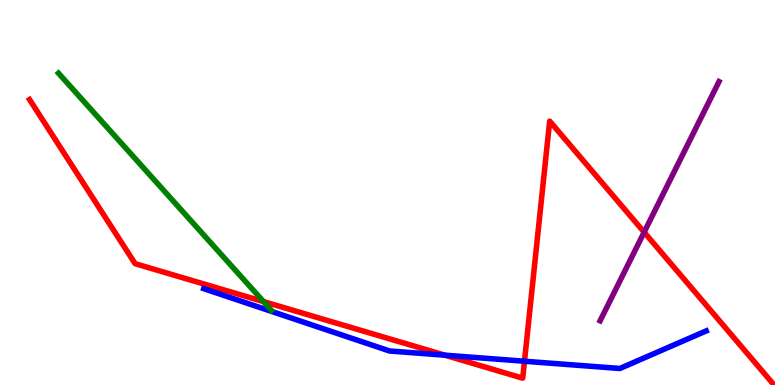[{'lines': ['blue', 'red'], 'intersections': [{'x': 5.74, 'y': 0.774}, {'x': 6.77, 'y': 0.617}]}, {'lines': ['green', 'red'], 'intersections': [{'x': 3.4, 'y': 2.17}]}, {'lines': ['purple', 'red'], 'intersections': [{'x': 8.31, 'y': 3.97}]}, {'lines': ['blue', 'green'], 'intersections': []}, {'lines': ['blue', 'purple'], 'intersections': []}, {'lines': ['green', 'purple'], 'intersections': []}]